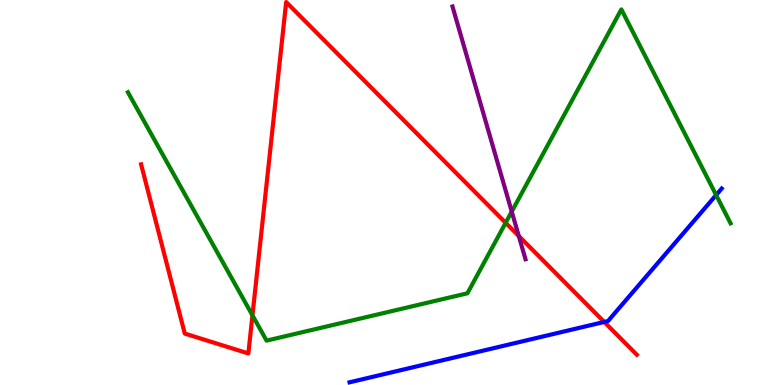[{'lines': ['blue', 'red'], 'intersections': [{'x': 7.8, 'y': 1.64}]}, {'lines': ['green', 'red'], 'intersections': [{'x': 3.26, 'y': 1.81}, {'x': 6.52, 'y': 4.21}]}, {'lines': ['purple', 'red'], 'intersections': [{'x': 6.69, 'y': 3.87}]}, {'lines': ['blue', 'green'], 'intersections': [{'x': 9.24, 'y': 4.93}]}, {'lines': ['blue', 'purple'], 'intersections': []}, {'lines': ['green', 'purple'], 'intersections': [{'x': 6.6, 'y': 4.5}]}]